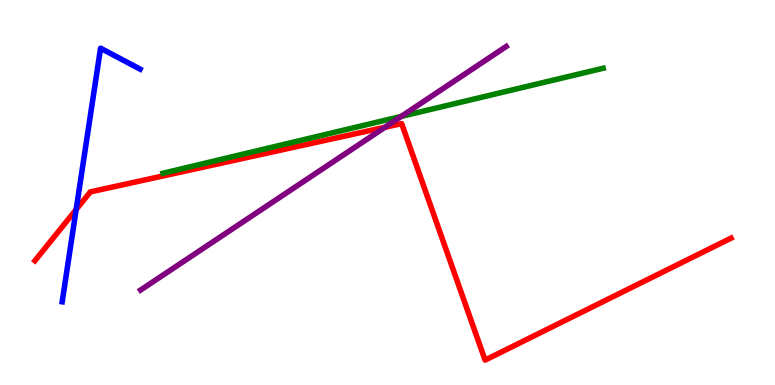[{'lines': ['blue', 'red'], 'intersections': [{'x': 0.983, 'y': 4.56}]}, {'lines': ['green', 'red'], 'intersections': []}, {'lines': ['purple', 'red'], 'intersections': [{'x': 4.97, 'y': 6.69}]}, {'lines': ['blue', 'green'], 'intersections': []}, {'lines': ['blue', 'purple'], 'intersections': []}, {'lines': ['green', 'purple'], 'intersections': [{'x': 5.18, 'y': 6.98}]}]